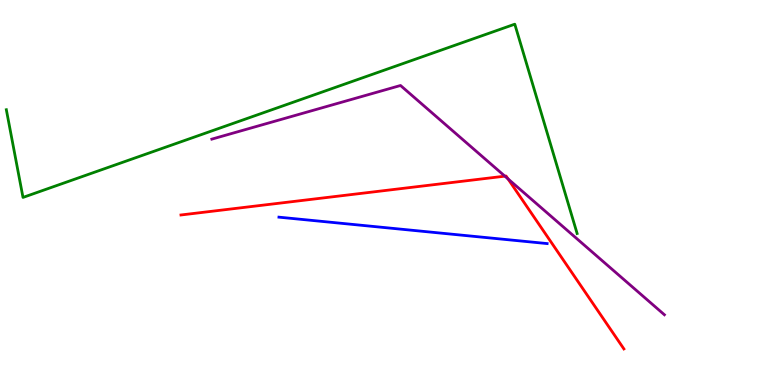[{'lines': ['blue', 'red'], 'intersections': []}, {'lines': ['green', 'red'], 'intersections': []}, {'lines': ['purple', 'red'], 'intersections': [{'x': 6.51, 'y': 5.42}, {'x': 6.55, 'y': 5.35}]}, {'lines': ['blue', 'green'], 'intersections': []}, {'lines': ['blue', 'purple'], 'intersections': []}, {'lines': ['green', 'purple'], 'intersections': []}]